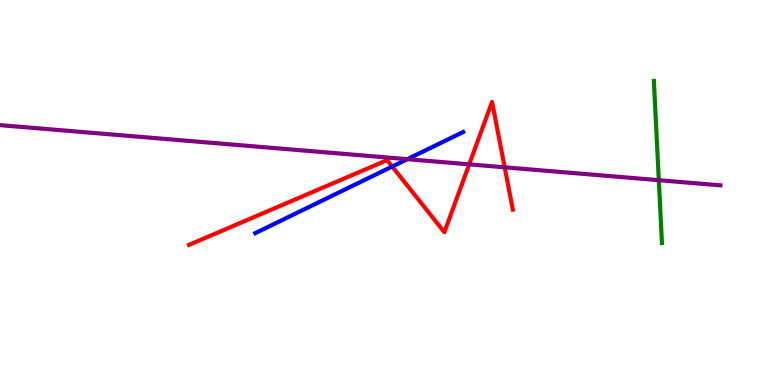[{'lines': ['blue', 'red'], 'intersections': [{'x': 5.06, 'y': 5.67}]}, {'lines': ['green', 'red'], 'intersections': []}, {'lines': ['purple', 'red'], 'intersections': [{'x': 6.05, 'y': 5.73}, {'x': 6.51, 'y': 5.65}]}, {'lines': ['blue', 'green'], 'intersections': []}, {'lines': ['blue', 'purple'], 'intersections': [{'x': 5.26, 'y': 5.87}]}, {'lines': ['green', 'purple'], 'intersections': [{'x': 8.5, 'y': 5.32}]}]